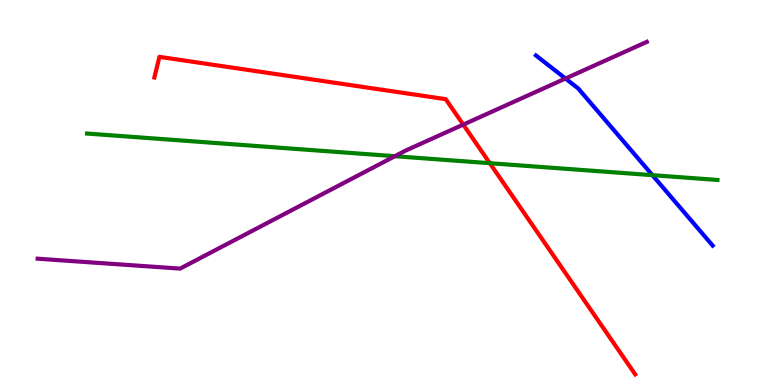[{'lines': ['blue', 'red'], 'intersections': []}, {'lines': ['green', 'red'], 'intersections': [{'x': 6.32, 'y': 5.76}]}, {'lines': ['purple', 'red'], 'intersections': [{'x': 5.98, 'y': 6.76}]}, {'lines': ['blue', 'green'], 'intersections': [{'x': 8.42, 'y': 5.45}]}, {'lines': ['blue', 'purple'], 'intersections': [{'x': 7.3, 'y': 7.96}]}, {'lines': ['green', 'purple'], 'intersections': [{'x': 5.09, 'y': 5.94}]}]